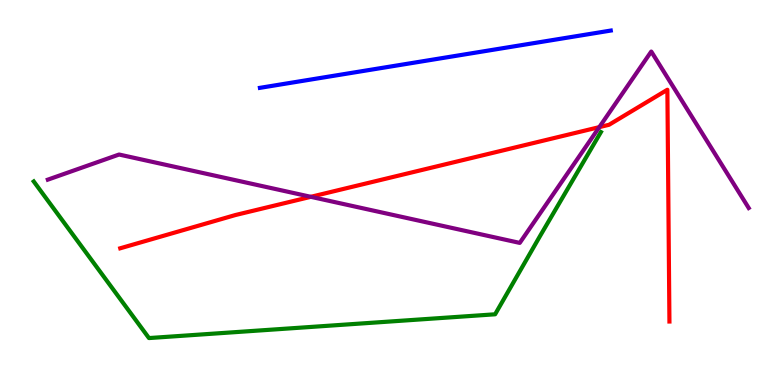[{'lines': ['blue', 'red'], 'intersections': []}, {'lines': ['green', 'red'], 'intersections': []}, {'lines': ['purple', 'red'], 'intersections': [{'x': 4.01, 'y': 4.89}, {'x': 7.73, 'y': 6.7}]}, {'lines': ['blue', 'green'], 'intersections': []}, {'lines': ['blue', 'purple'], 'intersections': []}, {'lines': ['green', 'purple'], 'intersections': []}]